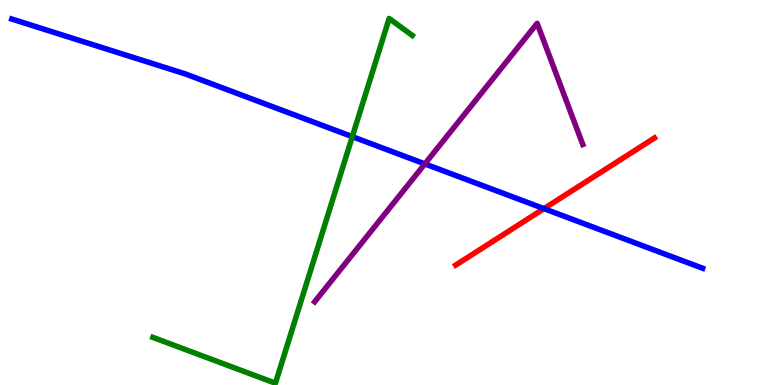[{'lines': ['blue', 'red'], 'intersections': [{'x': 7.02, 'y': 4.58}]}, {'lines': ['green', 'red'], 'intersections': []}, {'lines': ['purple', 'red'], 'intersections': []}, {'lines': ['blue', 'green'], 'intersections': [{'x': 4.55, 'y': 6.45}]}, {'lines': ['blue', 'purple'], 'intersections': [{'x': 5.48, 'y': 5.74}]}, {'lines': ['green', 'purple'], 'intersections': []}]